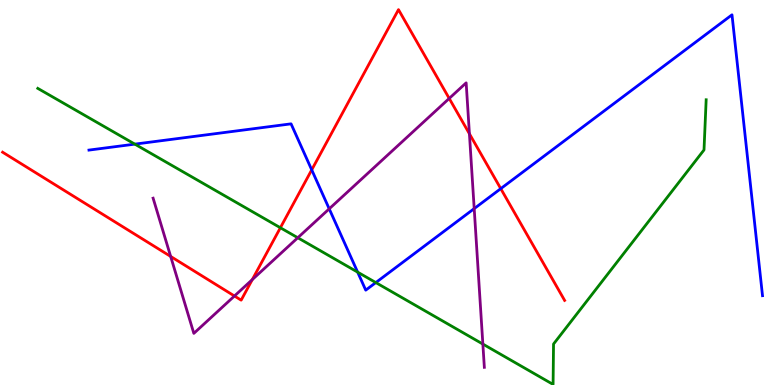[{'lines': ['blue', 'red'], 'intersections': [{'x': 4.02, 'y': 5.59}, {'x': 6.46, 'y': 5.1}]}, {'lines': ['green', 'red'], 'intersections': [{'x': 3.62, 'y': 4.08}]}, {'lines': ['purple', 'red'], 'intersections': [{'x': 2.2, 'y': 3.34}, {'x': 3.03, 'y': 2.31}, {'x': 3.26, 'y': 2.74}, {'x': 5.8, 'y': 7.44}, {'x': 6.06, 'y': 6.53}]}, {'lines': ['blue', 'green'], 'intersections': [{'x': 1.74, 'y': 6.26}, {'x': 4.61, 'y': 2.93}, {'x': 4.85, 'y': 2.66}]}, {'lines': ['blue', 'purple'], 'intersections': [{'x': 4.25, 'y': 4.58}, {'x': 6.12, 'y': 4.58}]}, {'lines': ['green', 'purple'], 'intersections': [{'x': 3.84, 'y': 3.82}, {'x': 6.23, 'y': 1.06}]}]